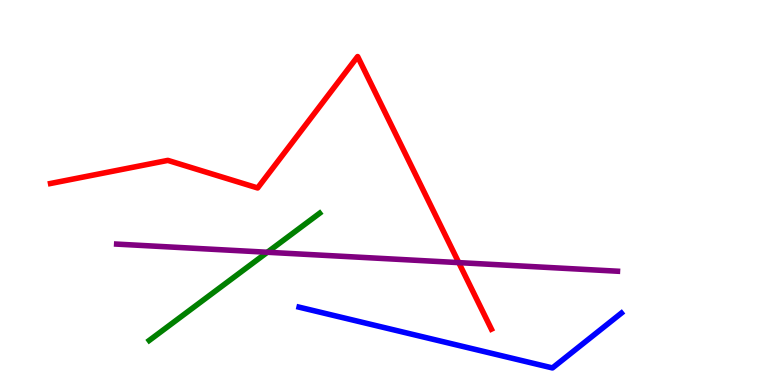[{'lines': ['blue', 'red'], 'intersections': []}, {'lines': ['green', 'red'], 'intersections': []}, {'lines': ['purple', 'red'], 'intersections': [{'x': 5.92, 'y': 3.18}]}, {'lines': ['blue', 'green'], 'intersections': []}, {'lines': ['blue', 'purple'], 'intersections': []}, {'lines': ['green', 'purple'], 'intersections': [{'x': 3.45, 'y': 3.45}]}]